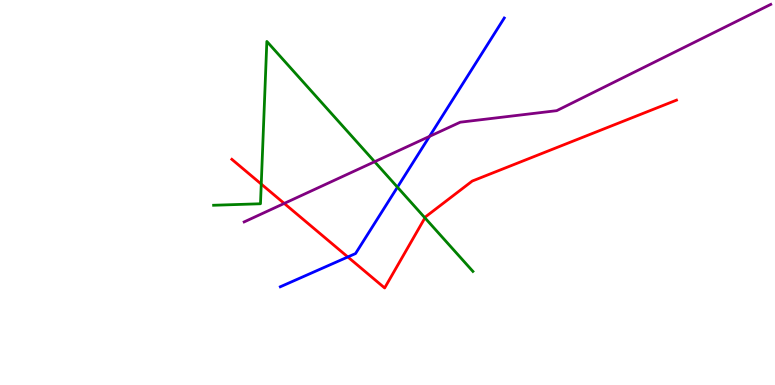[{'lines': ['blue', 'red'], 'intersections': [{'x': 4.49, 'y': 3.33}]}, {'lines': ['green', 'red'], 'intersections': [{'x': 3.37, 'y': 5.22}, {'x': 5.48, 'y': 4.34}]}, {'lines': ['purple', 'red'], 'intersections': [{'x': 3.67, 'y': 4.72}]}, {'lines': ['blue', 'green'], 'intersections': [{'x': 5.13, 'y': 5.14}]}, {'lines': ['blue', 'purple'], 'intersections': [{'x': 5.54, 'y': 6.46}]}, {'lines': ['green', 'purple'], 'intersections': [{'x': 4.83, 'y': 5.8}]}]